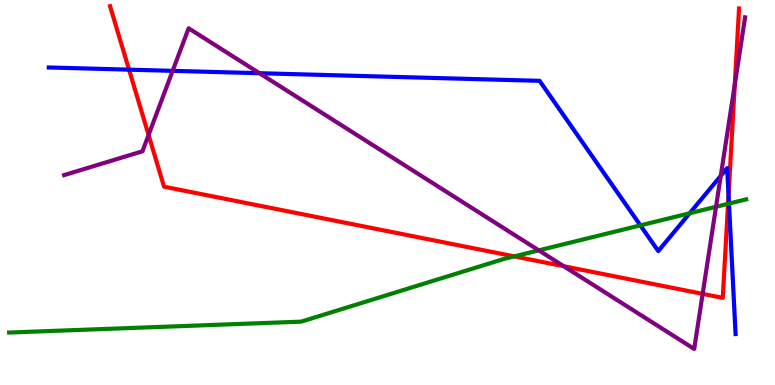[{'lines': ['blue', 'red'], 'intersections': [{'x': 1.67, 'y': 8.19}, {'x': 9.4, 'y': 4.93}]}, {'lines': ['green', 'red'], 'intersections': [{'x': 6.64, 'y': 3.34}, {'x': 9.39, 'y': 4.71}]}, {'lines': ['purple', 'red'], 'intersections': [{'x': 1.92, 'y': 6.49}, {'x': 7.27, 'y': 3.08}, {'x': 9.07, 'y': 2.37}, {'x': 9.48, 'y': 7.8}]}, {'lines': ['blue', 'green'], 'intersections': [{'x': 8.26, 'y': 4.15}, {'x': 8.9, 'y': 4.46}, {'x': 9.41, 'y': 4.71}]}, {'lines': ['blue', 'purple'], 'intersections': [{'x': 2.23, 'y': 8.16}, {'x': 3.35, 'y': 8.1}, {'x': 9.3, 'y': 5.43}]}, {'lines': ['green', 'purple'], 'intersections': [{'x': 6.95, 'y': 3.5}, {'x': 9.24, 'y': 4.63}]}]